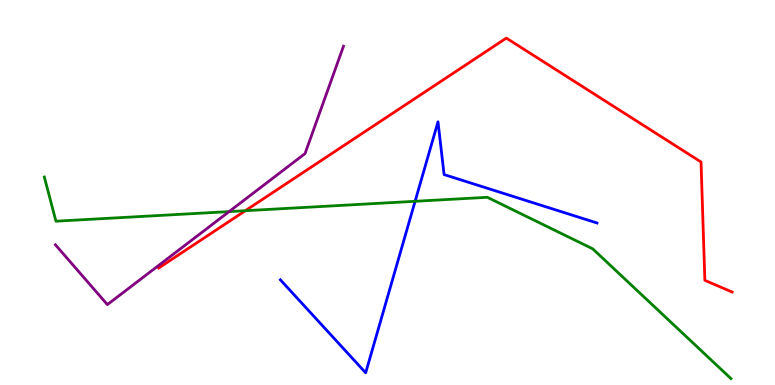[{'lines': ['blue', 'red'], 'intersections': []}, {'lines': ['green', 'red'], 'intersections': [{'x': 3.17, 'y': 4.53}]}, {'lines': ['purple', 'red'], 'intersections': []}, {'lines': ['blue', 'green'], 'intersections': [{'x': 5.36, 'y': 4.77}]}, {'lines': ['blue', 'purple'], 'intersections': []}, {'lines': ['green', 'purple'], 'intersections': [{'x': 2.96, 'y': 4.5}]}]